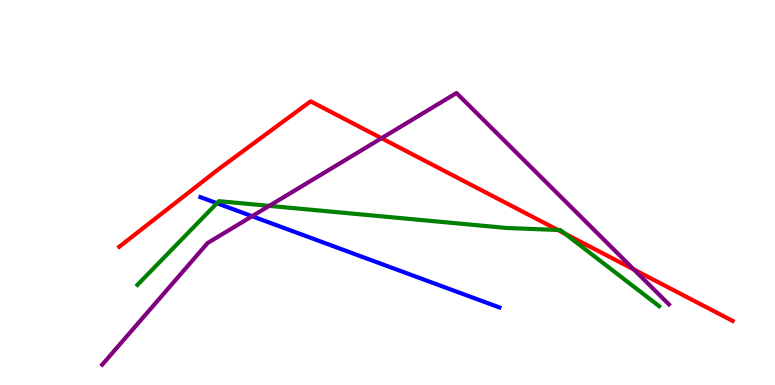[{'lines': ['blue', 'red'], 'intersections': []}, {'lines': ['green', 'red'], 'intersections': [{'x': 7.2, 'y': 4.03}, {'x': 7.29, 'y': 3.93}]}, {'lines': ['purple', 'red'], 'intersections': [{'x': 4.92, 'y': 6.41}, {'x': 8.18, 'y': 3.0}]}, {'lines': ['blue', 'green'], 'intersections': [{'x': 2.8, 'y': 4.72}]}, {'lines': ['blue', 'purple'], 'intersections': [{'x': 3.25, 'y': 4.38}]}, {'lines': ['green', 'purple'], 'intersections': [{'x': 3.47, 'y': 4.65}]}]